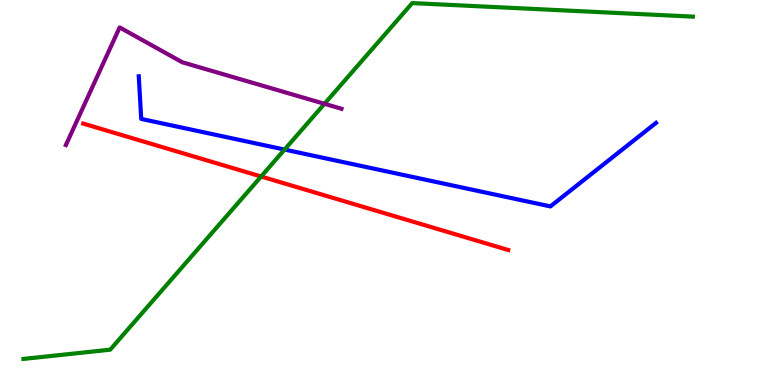[{'lines': ['blue', 'red'], 'intersections': []}, {'lines': ['green', 'red'], 'intersections': [{'x': 3.37, 'y': 5.42}]}, {'lines': ['purple', 'red'], 'intersections': []}, {'lines': ['blue', 'green'], 'intersections': [{'x': 3.67, 'y': 6.12}]}, {'lines': ['blue', 'purple'], 'intersections': []}, {'lines': ['green', 'purple'], 'intersections': [{'x': 4.19, 'y': 7.3}]}]